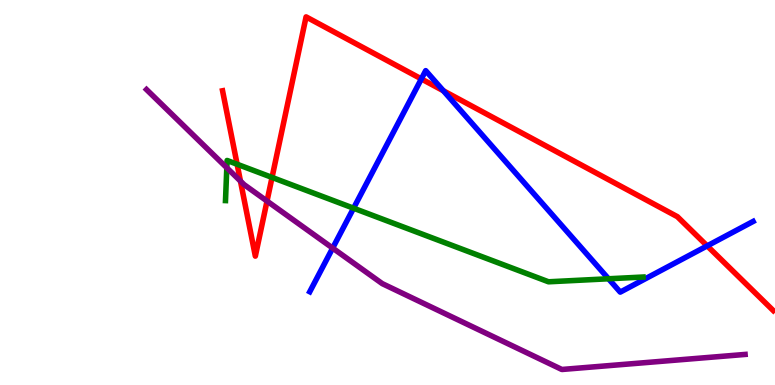[{'lines': ['blue', 'red'], 'intersections': [{'x': 5.44, 'y': 7.95}, {'x': 5.72, 'y': 7.64}, {'x': 9.13, 'y': 3.61}]}, {'lines': ['green', 'red'], 'intersections': [{'x': 3.06, 'y': 5.73}, {'x': 3.51, 'y': 5.39}]}, {'lines': ['purple', 'red'], 'intersections': [{'x': 3.1, 'y': 5.3}, {'x': 3.45, 'y': 4.78}]}, {'lines': ['blue', 'green'], 'intersections': [{'x': 4.56, 'y': 4.59}, {'x': 7.85, 'y': 2.76}]}, {'lines': ['blue', 'purple'], 'intersections': [{'x': 4.29, 'y': 3.56}]}, {'lines': ['green', 'purple'], 'intersections': [{'x': 2.93, 'y': 5.64}]}]